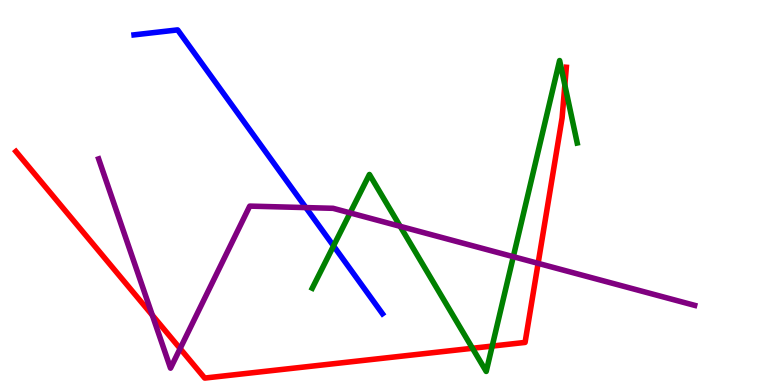[{'lines': ['blue', 'red'], 'intersections': []}, {'lines': ['green', 'red'], 'intersections': [{'x': 6.1, 'y': 0.954}, {'x': 6.35, 'y': 1.01}, {'x': 7.29, 'y': 7.79}]}, {'lines': ['purple', 'red'], 'intersections': [{'x': 1.97, 'y': 1.81}, {'x': 2.32, 'y': 0.946}, {'x': 6.94, 'y': 3.16}]}, {'lines': ['blue', 'green'], 'intersections': [{'x': 4.3, 'y': 3.61}]}, {'lines': ['blue', 'purple'], 'intersections': [{'x': 3.95, 'y': 4.61}]}, {'lines': ['green', 'purple'], 'intersections': [{'x': 4.52, 'y': 4.47}, {'x': 5.16, 'y': 4.12}, {'x': 6.62, 'y': 3.33}]}]